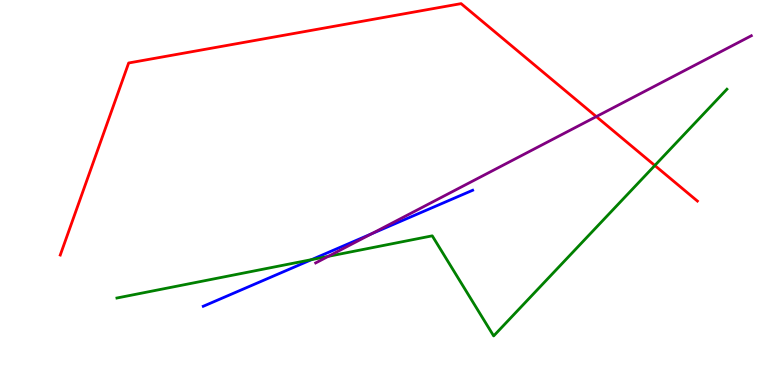[{'lines': ['blue', 'red'], 'intersections': []}, {'lines': ['green', 'red'], 'intersections': [{'x': 8.45, 'y': 5.7}]}, {'lines': ['purple', 'red'], 'intersections': [{'x': 7.69, 'y': 6.97}]}, {'lines': ['blue', 'green'], 'intersections': [{'x': 4.02, 'y': 3.26}]}, {'lines': ['blue', 'purple'], 'intersections': [{'x': 4.79, 'y': 3.93}]}, {'lines': ['green', 'purple'], 'intersections': [{'x': 4.24, 'y': 3.34}]}]